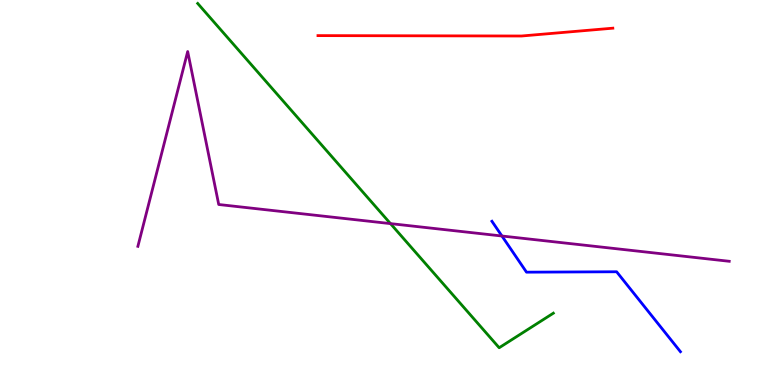[{'lines': ['blue', 'red'], 'intersections': []}, {'lines': ['green', 'red'], 'intersections': []}, {'lines': ['purple', 'red'], 'intersections': []}, {'lines': ['blue', 'green'], 'intersections': []}, {'lines': ['blue', 'purple'], 'intersections': [{'x': 6.48, 'y': 3.87}]}, {'lines': ['green', 'purple'], 'intersections': [{'x': 5.04, 'y': 4.19}]}]